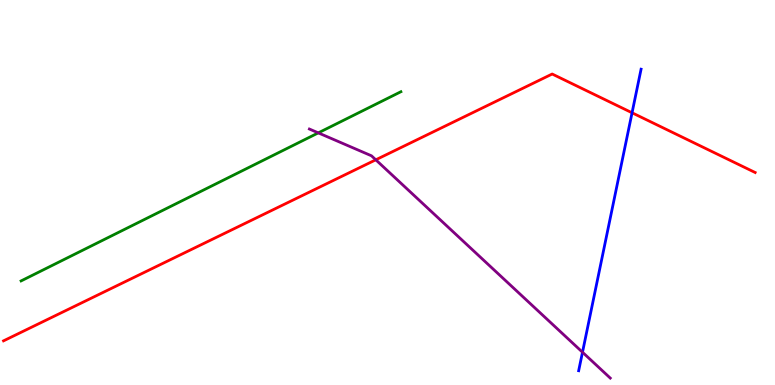[{'lines': ['blue', 'red'], 'intersections': [{'x': 8.16, 'y': 7.07}]}, {'lines': ['green', 'red'], 'intersections': []}, {'lines': ['purple', 'red'], 'intersections': [{'x': 4.85, 'y': 5.85}]}, {'lines': ['blue', 'green'], 'intersections': []}, {'lines': ['blue', 'purple'], 'intersections': [{'x': 7.52, 'y': 0.851}]}, {'lines': ['green', 'purple'], 'intersections': [{'x': 4.11, 'y': 6.55}]}]